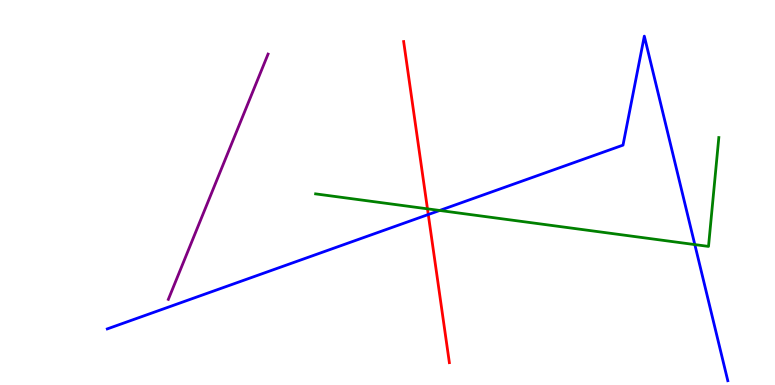[{'lines': ['blue', 'red'], 'intersections': [{'x': 5.53, 'y': 4.43}]}, {'lines': ['green', 'red'], 'intersections': [{'x': 5.52, 'y': 4.58}]}, {'lines': ['purple', 'red'], 'intersections': []}, {'lines': ['blue', 'green'], 'intersections': [{'x': 5.67, 'y': 4.53}, {'x': 8.97, 'y': 3.65}]}, {'lines': ['blue', 'purple'], 'intersections': []}, {'lines': ['green', 'purple'], 'intersections': []}]